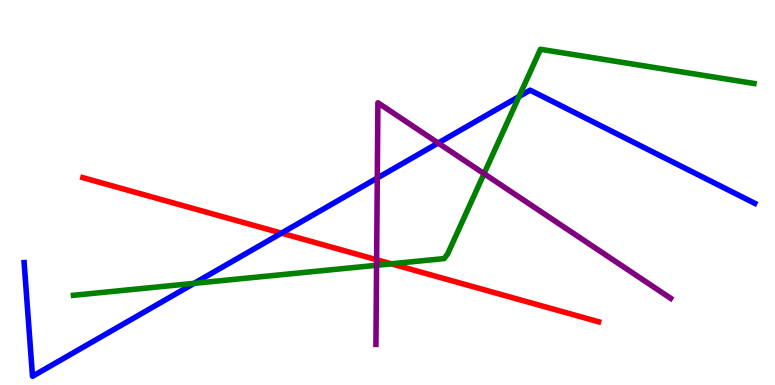[{'lines': ['blue', 'red'], 'intersections': [{'x': 3.63, 'y': 3.94}]}, {'lines': ['green', 'red'], 'intersections': [{'x': 5.05, 'y': 3.15}]}, {'lines': ['purple', 'red'], 'intersections': [{'x': 4.86, 'y': 3.25}]}, {'lines': ['blue', 'green'], 'intersections': [{'x': 2.5, 'y': 2.64}, {'x': 6.7, 'y': 7.49}]}, {'lines': ['blue', 'purple'], 'intersections': [{'x': 4.87, 'y': 5.38}, {'x': 5.65, 'y': 6.29}]}, {'lines': ['green', 'purple'], 'intersections': [{'x': 4.86, 'y': 3.11}, {'x': 6.25, 'y': 5.49}]}]